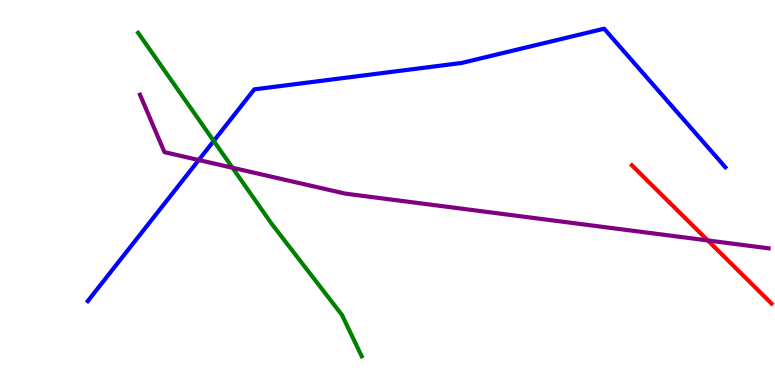[{'lines': ['blue', 'red'], 'intersections': []}, {'lines': ['green', 'red'], 'intersections': []}, {'lines': ['purple', 'red'], 'intersections': [{'x': 9.13, 'y': 3.75}]}, {'lines': ['blue', 'green'], 'intersections': [{'x': 2.76, 'y': 6.34}]}, {'lines': ['blue', 'purple'], 'intersections': [{'x': 2.56, 'y': 5.84}]}, {'lines': ['green', 'purple'], 'intersections': [{'x': 3.0, 'y': 5.64}]}]